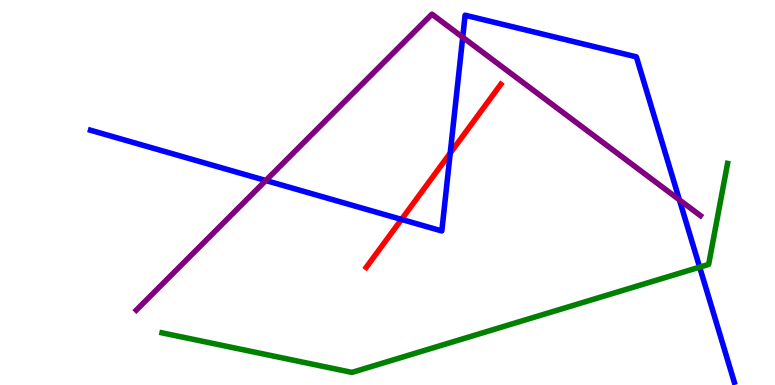[{'lines': ['blue', 'red'], 'intersections': [{'x': 5.18, 'y': 4.3}, {'x': 5.81, 'y': 6.02}]}, {'lines': ['green', 'red'], 'intersections': []}, {'lines': ['purple', 'red'], 'intersections': []}, {'lines': ['blue', 'green'], 'intersections': [{'x': 9.03, 'y': 3.06}]}, {'lines': ['blue', 'purple'], 'intersections': [{'x': 3.43, 'y': 5.31}, {'x': 5.97, 'y': 9.03}, {'x': 8.77, 'y': 4.81}]}, {'lines': ['green', 'purple'], 'intersections': []}]